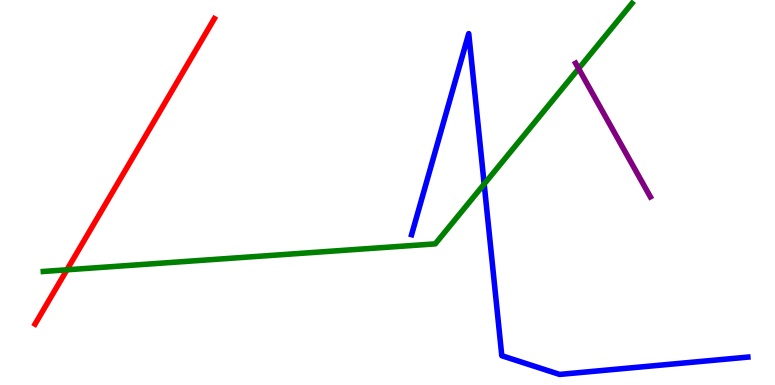[{'lines': ['blue', 'red'], 'intersections': []}, {'lines': ['green', 'red'], 'intersections': [{'x': 0.864, 'y': 2.99}]}, {'lines': ['purple', 'red'], 'intersections': []}, {'lines': ['blue', 'green'], 'intersections': [{'x': 6.25, 'y': 5.22}]}, {'lines': ['blue', 'purple'], 'intersections': []}, {'lines': ['green', 'purple'], 'intersections': [{'x': 7.47, 'y': 8.22}]}]